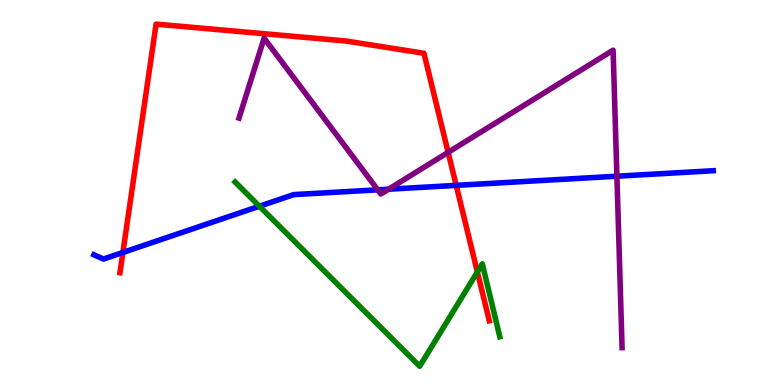[{'lines': ['blue', 'red'], 'intersections': [{'x': 1.59, 'y': 3.44}, {'x': 5.89, 'y': 5.19}]}, {'lines': ['green', 'red'], 'intersections': [{'x': 6.16, 'y': 2.94}]}, {'lines': ['purple', 'red'], 'intersections': [{'x': 5.78, 'y': 6.04}]}, {'lines': ['blue', 'green'], 'intersections': [{'x': 3.35, 'y': 4.64}]}, {'lines': ['blue', 'purple'], 'intersections': [{'x': 4.87, 'y': 5.07}, {'x': 5.01, 'y': 5.09}, {'x': 7.96, 'y': 5.42}]}, {'lines': ['green', 'purple'], 'intersections': []}]